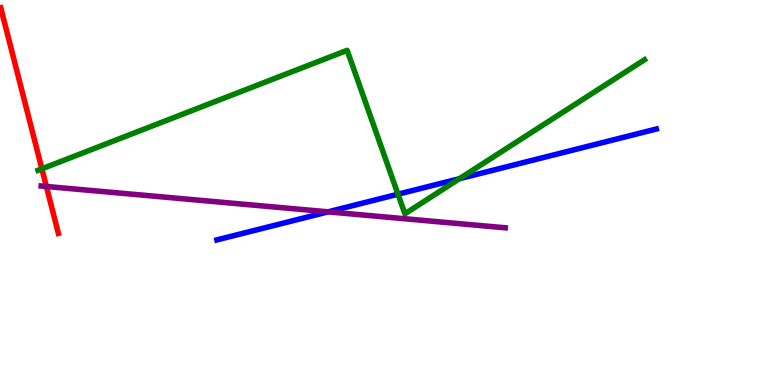[{'lines': ['blue', 'red'], 'intersections': []}, {'lines': ['green', 'red'], 'intersections': [{'x': 0.54, 'y': 5.62}]}, {'lines': ['purple', 'red'], 'intersections': [{'x': 0.599, 'y': 5.16}]}, {'lines': ['blue', 'green'], 'intersections': [{'x': 5.14, 'y': 4.96}, {'x': 5.93, 'y': 5.36}]}, {'lines': ['blue', 'purple'], 'intersections': [{'x': 4.23, 'y': 4.5}]}, {'lines': ['green', 'purple'], 'intersections': []}]